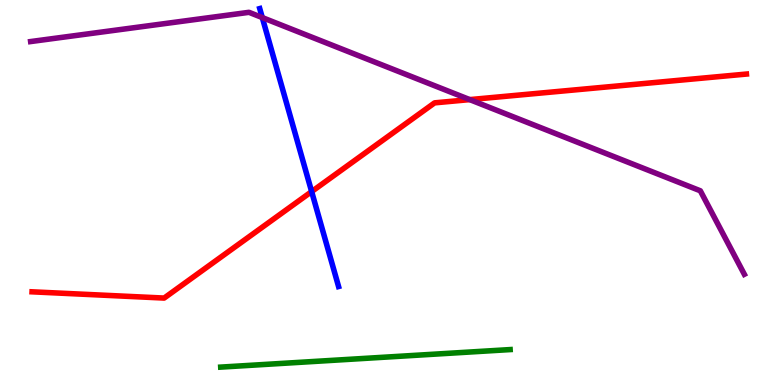[{'lines': ['blue', 'red'], 'intersections': [{'x': 4.02, 'y': 5.02}]}, {'lines': ['green', 'red'], 'intersections': []}, {'lines': ['purple', 'red'], 'intersections': [{'x': 6.06, 'y': 7.41}]}, {'lines': ['blue', 'green'], 'intersections': []}, {'lines': ['blue', 'purple'], 'intersections': [{'x': 3.38, 'y': 9.54}]}, {'lines': ['green', 'purple'], 'intersections': []}]